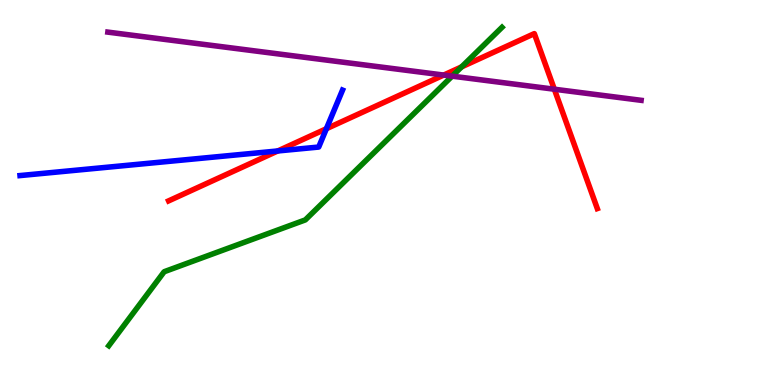[{'lines': ['blue', 'red'], 'intersections': [{'x': 3.58, 'y': 6.08}, {'x': 4.21, 'y': 6.66}]}, {'lines': ['green', 'red'], 'intersections': [{'x': 5.96, 'y': 8.26}]}, {'lines': ['purple', 'red'], 'intersections': [{'x': 5.73, 'y': 8.05}, {'x': 7.15, 'y': 7.68}]}, {'lines': ['blue', 'green'], 'intersections': []}, {'lines': ['blue', 'purple'], 'intersections': []}, {'lines': ['green', 'purple'], 'intersections': [{'x': 5.83, 'y': 8.02}]}]